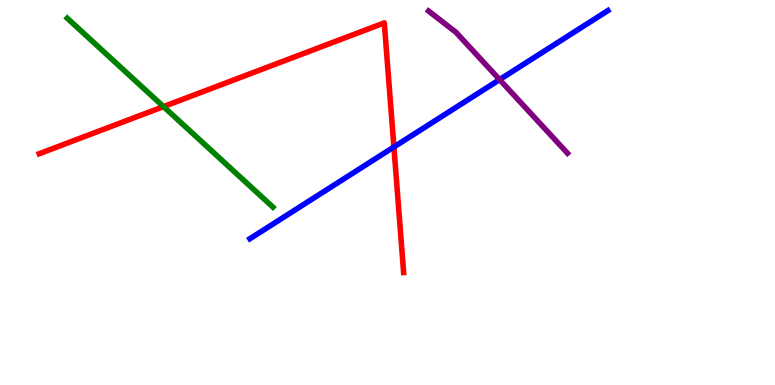[{'lines': ['blue', 'red'], 'intersections': [{'x': 5.08, 'y': 6.18}]}, {'lines': ['green', 'red'], 'intersections': [{'x': 2.11, 'y': 7.23}]}, {'lines': ['purple', 'red'], 'intersections': []}, {'lines': ['blue', 'green'], 'intersections': []}, {'lines': ['blue', 'purple'], 'intersections': [{'x': 6.45, 'y': 7.93}]}, {'lines': ['green', 'purple'], 'intersections': []}]